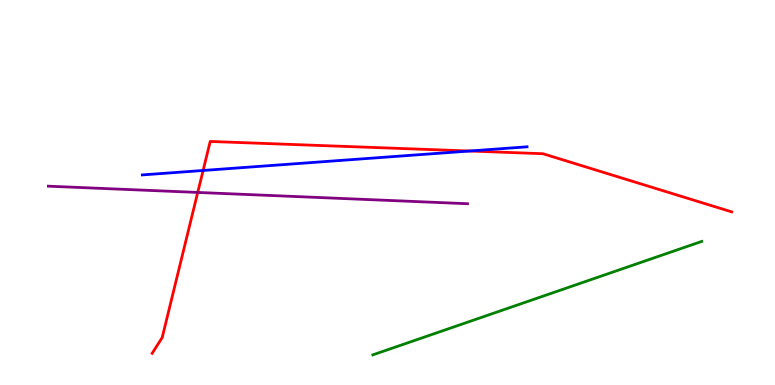[{'lines': ['blue', 'red'], 'intersections': [{'x': 2.62, 'y': 5.57}, {'x': 6.06, 'y': 6.08}]}, {'lines': ['green', 'red'], 'intersections': []}, {'lines': ['purple', 'red'], 'intersections': [{'x': 2.55, 'y': 5.0}]}, {'lines': ['blue', 'green'], 'intersections': []}, {'lines': ['blue', 'purple'], 'intersections': []}, {'lines': ['green', 'purple'], 'intersections': []}]